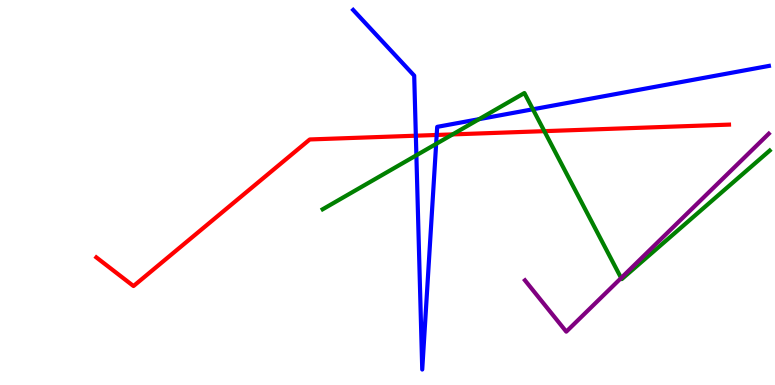[{'lines': ['blue', 'red'], 'intersections': [{'x': 5.37, 'y': 6.48}, {'x': 5.63, 'y': 6.49}]}, {'lines': ['green', 'red'], 'intersections': [{'x': 5.84, 'y': 6.51}, {'x': 7.02, 'y': 6.59}]}, {'lines': ['purple', 'red'], 'intersections': []}, {'lines': ['blue', 'green'], 'intersections': [{'x': 5.37, 'y': 5.97}, {'x': 5.63, 'y': 6.26}, {'x': 6.18, 'y': 6.9}, {'x': 6.88, 'y': 7.16}]}, {'lines': ['blue', 'purple'], 'intersections': []}, {'lines': ['green', 'purple'], 'intersections': [{'x': 8.01, 'y': 2.78}]}]